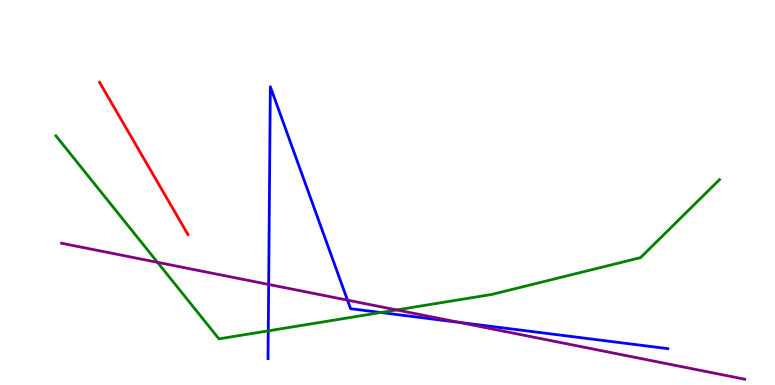[{'lines': ['blue', 'red'], 'intersections': []}, {'lines': ['green', 'red'], 'intersections': []}, {'lines': ['purple', 'red'], 'intersections': []}, {'lines': ['blue', 'green'], 'intersections': [{'x': 3.46, 'y': 1.41}, {'x': 4.91, 'y': 1.88}]}, {'lines': ['blue', 'purple'], 'intersections': [{'x': 3.47, 'y': 2.61}, {'x': 4.48, 'y': 2.2}, {'x': 5.92, 'y': 1.63}]}, {'lines': ['green', 'purple'], 'intersections': [{'x': 2.03, 'y': 3.19}, {'x': 5.12, 'y': 1.95}]}]